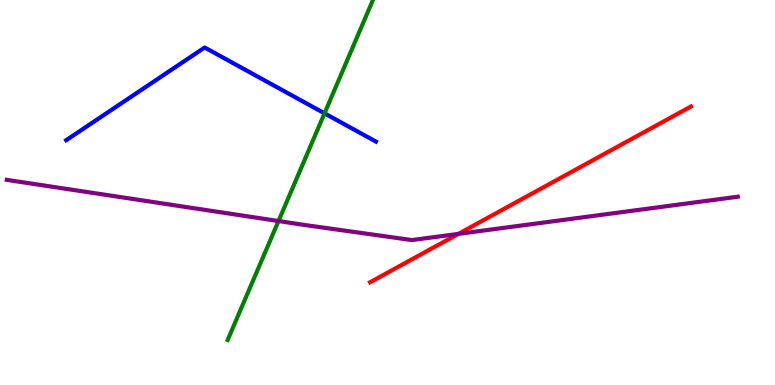[{'lines': ['blue', 'red'], 'intersections': []}, {'lines': ['green', 'red'], 'intersections': []}, {'lines': ['purple', 'red'], 'intersections': [{'x': 5.91, 'y': 3.92}]}, {'lines': ['blue', 'green'], 'intersections': [{'x': 4.19, 'y': 7.06}]}, {'lines': ['blue', 'purple'], 'intersections': []}, {'lines': ['green', 'purple'], 'intersections': [{'x': 3.59, 'y': 4.26}]}]